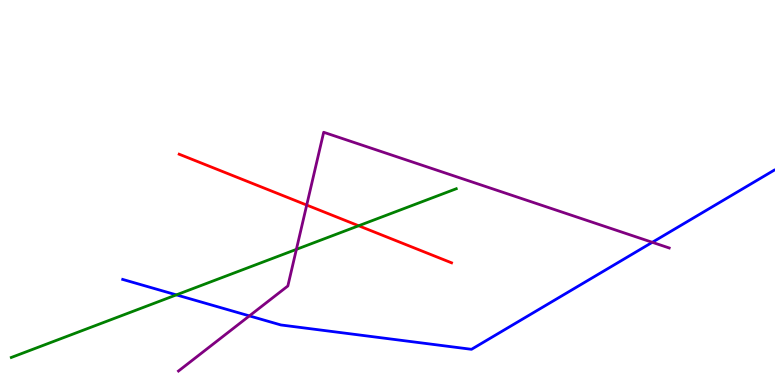[{'lines': ['blue', 'red'], 'intersections': []}, {'lines': ['green', 'red'], 'intersections': [{'x': 4.63, 'y': 4.14}]}, {'lines': ['purple', 'red'], 'intersections': [{'x': 3.96, 'y': 4.67}]}, {'lines': ['blue', 'green'], 'intersections': [{'x': 2.28, 'y': 2.34}]}, {'lines': ['blue', 'purple'], 'intersections': [{'x': 3.22, 'y': 1.79}, {'x': 8.42, 'y': 3.71}]}, {'lines': ['green', 'purple'], 'intersections': [{'x': 3.82, 'y': 3.52}]}]